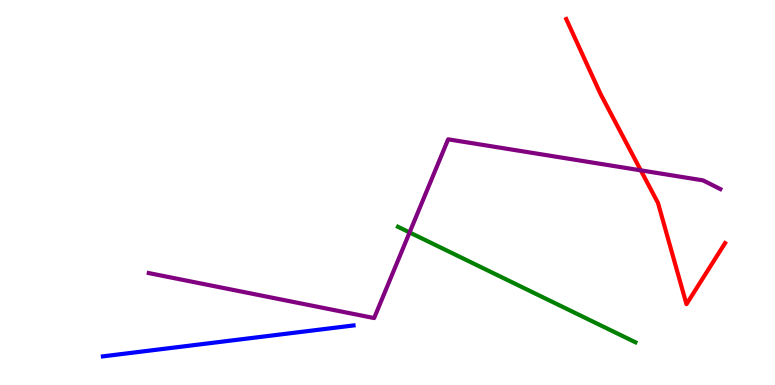[{'lines': ['blue', 'red'], 'intersections': []}, {'lines': ['green', 'red'], 'intersections': []}, {'lines': ['purple', 'red'], 'intersections': [{'x': 8.27, 'y': 5.58}]}, {'lines': ['blue', 'green'], 'intersections': []}, {'lines': ['blue', 'purple'], 'intersections': []}, {'lines': ['green', 'purple'], 'intersections': [{'x': 5.29, 'y': 3.96}]}]